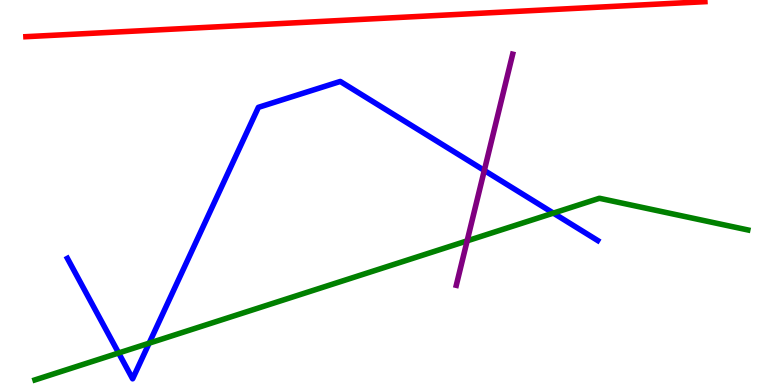[{'lines': ['blue', 'red'], 'intersections': []}, {'lines': ['green', 'red'], 'intersections': []}, {'lines': ['purple', 'red'], 'intersections': []}, {'lines': ['blue', 'green'], 'intersections': [{'x': 1.53, 'y': 0.831}, {'x': 1.92, 'y': 1.09}, {'x': 7.14, 'y': 4.46}]}, {'lines': ['blue', 'purple'], 'intersections': [{'x': 6.25, 'y': 5.57}]}, {'lines': ['green', 'purple'], 'intersections': [{'x': 6.03, 'y': 3.74}]}]